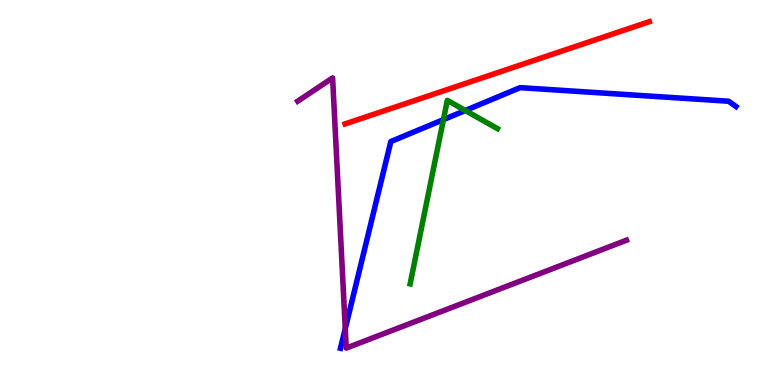[{'lines': ['blue', 'red'], 'intersections': []}, {'lines': ['green', 'red'], 'intersections': []}, {'lines': ['purple', 'red'], 'intersections': []}, {'lines': ['blue', 'green'], 'intersections': [{'x': 5.72, 'y': 6.89}, {'x': 6.0, 'y': 7.13}]}, {'lines': ['blue', 'purple'], 'intersections': [{'x': 4.46, 'y': 1.46}]}, {'lines': ['green', 'purple'], 'intersections': []}]